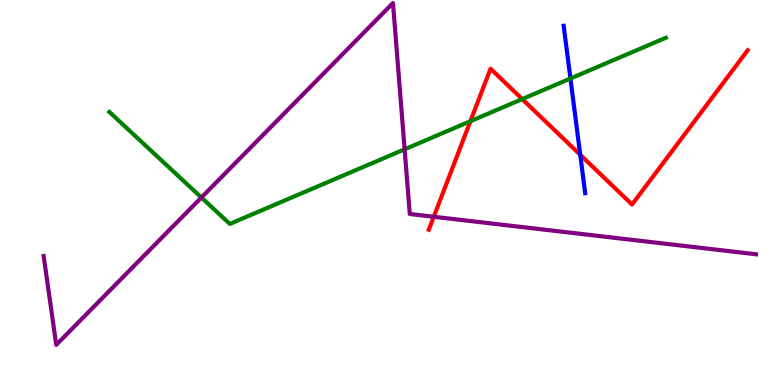[{'lines': ['blue', 'red'], 'intersections': [{'x': 7.49, 'y': 5.98}]}, {'lines': ['green', 'red'], 'intersections': [{'x': 6.07, 'y': 6.85}, {'x': 6.74, 'y': 7.43}]}, {'lines': ['purple', 'red'], 'intersections': [{'x': 5.6, 'y': 4.37}]}, {'lines': ['blue', 'green'], 'intersections': [{'x': 7.36, 'y': 7.96}]}, {'lines': ['blue', 'purple'], 'intersections': []}, {'lines': ['green', 'purple'], 'intersections': [{'x': 2.6, 'y': 4.87}, {'x': 5.22, 'y': 6.12}]}]